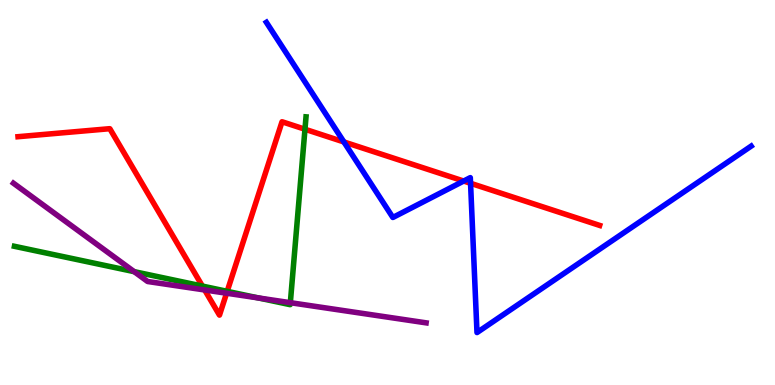[{'lines': ['blue', 'red'], 'intersections': [{'x': 4.44, 'y': 6.31}, {'x': 5.98, 'y': 5.3}, {'x': 6.07, 'y': 5.24}]}, {'lines': ['green', 'red'], 'intersections': [{'x': 2.61, 'y': 2.57}, {'x': 2.93, 'y': 2.43}, {'x': 3.94, 'y': 6.64}]}, {'lines': ['purple', 'red'], 'intersections': [{'x': 2.64, 'y': 2.47}, {'x': 2.92, 'y': 2.38}]}, {'lines': ['blue', 'green'], 'intersections': []}, {'lines': ['blue', 'purple'], 'intersections': []}, {'lines': ['green', 'purple'], 'intersections': [{'x': 1.73, 'y': 2.94}, {'x': 3.33, 'y': 2.26}, {'x': 3.75, 'y': 2.14}]}]